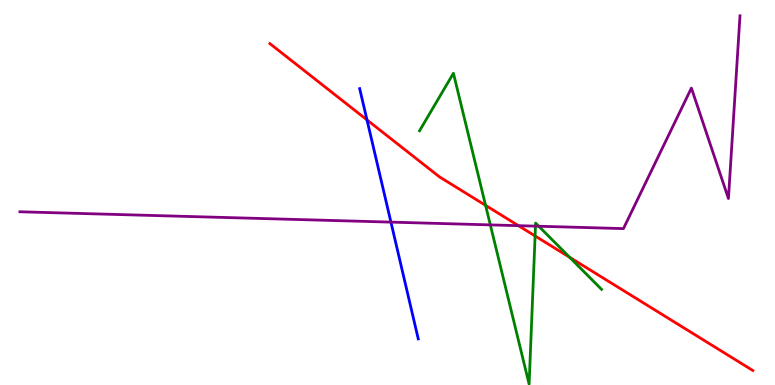[{'lines': ['blue', 'red'], 'intersections': [{'x': 4.74, 'y': 6.89}]}, {'lines': ['green', 'red'], 'intersections': [{'x': 6.27, 'y': 4.67}, {'x': 6.9, 'y': 3.87}, {'x': 7.35, 'y': 3.32}]}, {'lines': ['purple', 'red'], 'intersections': [{'x': 6.69, 'y': 4.14}]}, {'lines': ['blue', 'green'], 'intersections': []}, {'lines': ['blue', 'purple'], 'intersections': [{'x': 5.04, 'y': 4.23}]}, {'lines': ['green', 'purple'], 'intersections': [{'x': 6.33, 'y': 4.16}, {'x': 6.91, 'y': 4.13}, {'x': 6.95, 'y': 4.12}]}]